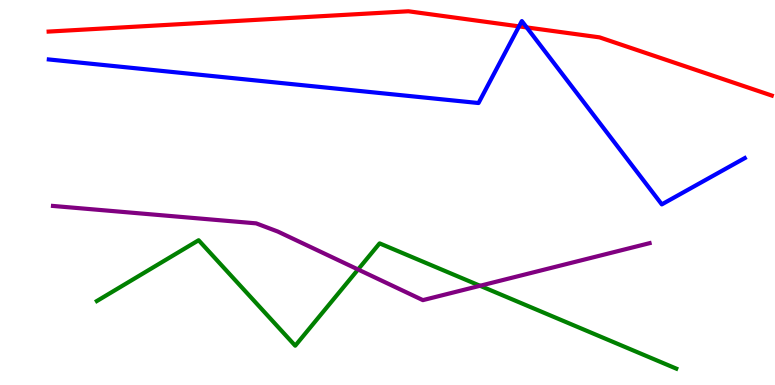[{'lines': ['blue', 'red'], 'intersections': [{'x': 6.7, 'y': 9.32}, {'x': 6.8, 'y': 9.29}]}, {'lines': ['green', 'red'], 'intersections': []}, {'lines': ['purple', 'red'], 'intersections': []}, {'lines': ['blue', 'green'], 'intersections': []}, {'lines': ['blue', 'purple'], 'intersections': []}, {'lines': ['green', 'purple'], 'intersections': [{'x': 4.62, 'y': 3.0}, {'x': 6.19, 'y': 2.58}]}]